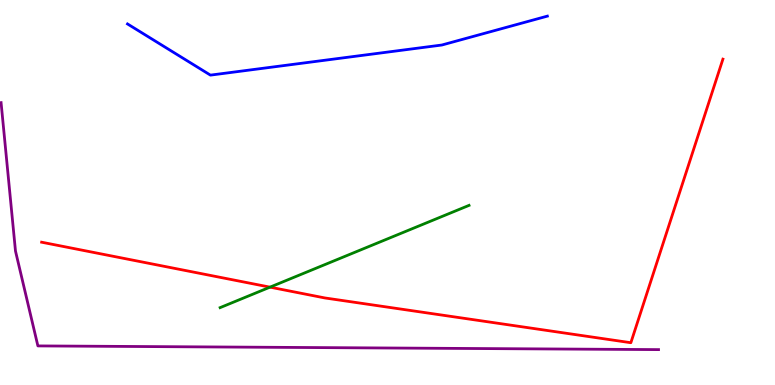[{'lines': ['blue', 'red'], 'intersections': []}, {'lines': ['green', 'red'], 'intersections': [{'x': 3.48, 'y': 2.54}]}, {'lines': ['purple', 'red'], 'intersections': []}, {'lines': ['blue', 'green'], 'intersections': []}, {'lines': ['blue', 'purple'], 'intersections': []}, {'lines': ['green', 'purple'], 'intersections': []}]